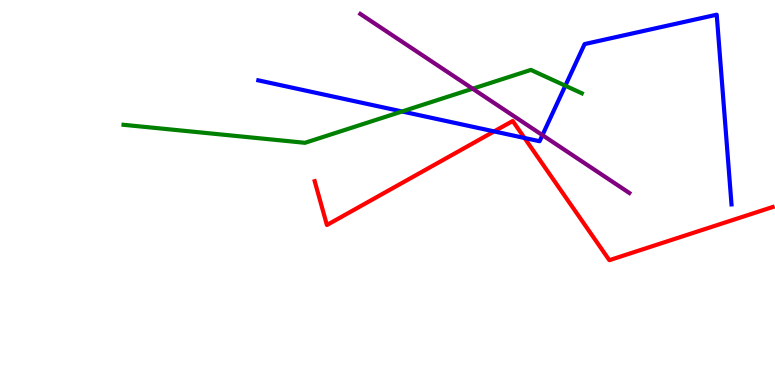[{'lines': ['blue', 'red'], 'intersections': [{'x': 6.38, 'y': 6.59}, {'x': 6.77, 'y': 6.42}]}, {'lines': ['green', 'red'], 'intersections': []}, {'lines': ['purple', 'red'], 'intersections': []}, {'lines': ['blue', 'green'], 'intersections': [{'x': 5.19, 'y': 7.1}, {'x': 7.29, 'y': 7.77}]}, {'lines': ['blue', 'purple'], 'intersections': [{'x': 7.0, 'y': 6.49}]}, {'lines': ['green', 'purple'], 'intersections': [{'x': 6.1, 'y': 7.7}]}]